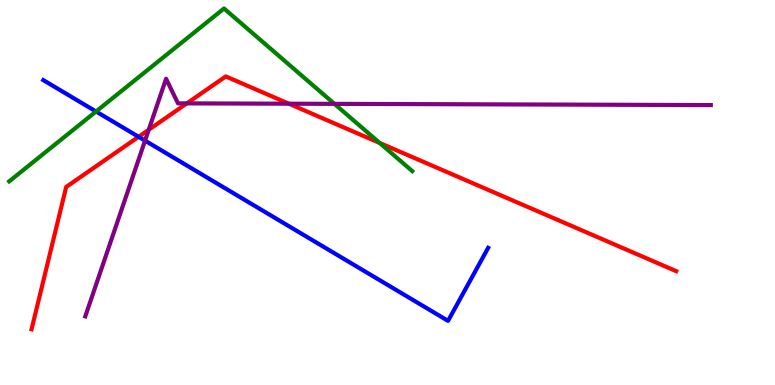[{'lines': ['blue', 'red'], 'intersections': [{'x': 1.79, 'y': 6.45}]}, {'lines': ['green', 'red'], 'intersections': [{'x': 4.9, 'y': 6.29}]}, {'lines': ['purple', 'red'], 'intersections': [{'x': 1.92, 'y': 6.63}, {'x': 2.41, 'y': 7.32}, {'x': 3.73, 'y': 7.31}]}, {'lines': ['blue', 'green'], 'intersections': [{'x': 1.24, 'y': 7.1}]}, {'lines': ['blue', 'purple'], 'intersections': [{'x': 1.87, 'y': 6.35}]}, {'lines': ['green', 'purple'], 'intersections': [{'x': 4.31, 'y': 7.3}]}]